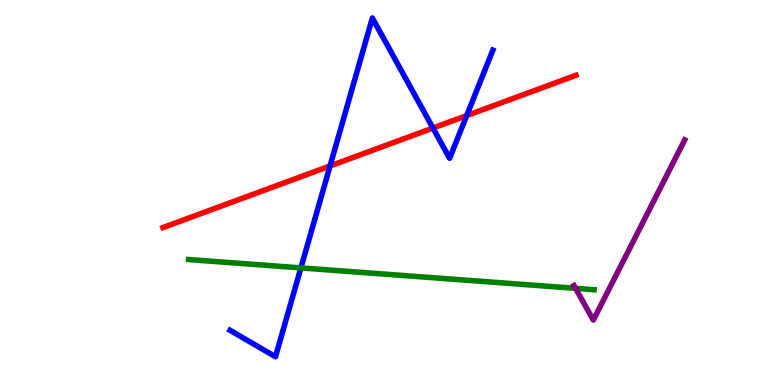[{'lines': ['blue', 'red'], 'intersections': [{'x': 4.26, 'y': 5.69}, {'x': 5.59, 'y': 6.67}, {'x': 6.02, 'y': 7.0}]}, {'lines': ['green', 'red'], 'intersections': []}, {'lines': ['purple', 'red'], 'intersections': []}, {'lines': ['blue', 'green'], 'intersections': [{'x': 3.88, 'y': 3.04}]}, {'lines': ['blue', 'purple'], 'intersections': []}, {'lines': ['green', 'purple'], 'intersections': [{'x': 7.43, 'y': 2.51}]}]